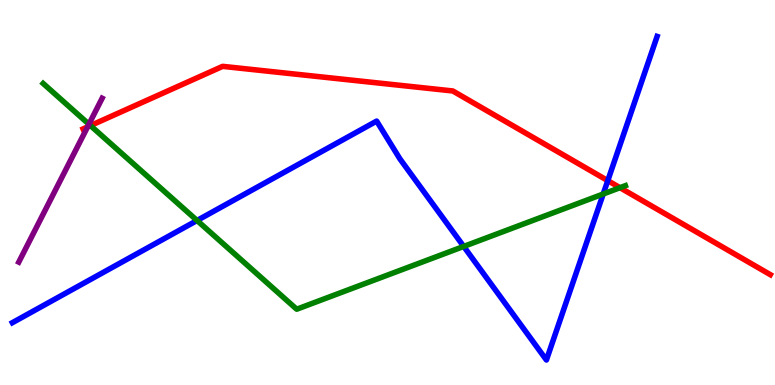[{'lines': ['blue', 'red'], 'intersections': [{'x': 7.84, 'y': 5.31}]}, {'lines': ['green', 'red'], 'intersections': [{'x': 1.17, 'y': 6.74}, {'x': 8.0, 'y': 5.13}]}, {'lines': ['purple', 'red'], 'intersections': [{'x': 1.13, 'y': 6.7}]}, {'lines': ['blue', 'green'], 'intersections': [{'x': 2.54, 'y': 4.27}, {'x': 5.98, 'y': 3.6}, {'x': 7.78, 'y': 4.96}]}, {'lines': ['blue', 'purple'], 'intersections': []}, {'lines': ['green', 'purple'], 'intersections': [{'x': 1.15, 'y': 6.77}]}]